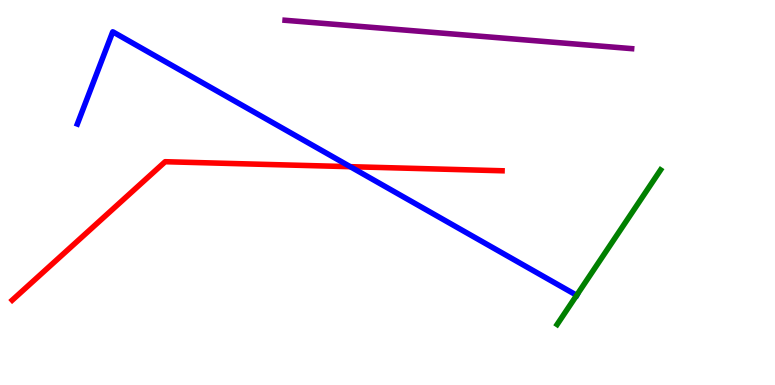[{'lines': ['blue', 'red'], 'intersections': [{'x': 4.52, 'y': 5.67}]}, {'lines': ['green', 'red'], 'intersections': []}, {'lines': ['purple', 'red'], 'intersections': []}, {'lines': ['blue', 'green'], 'intersections': [{'x': 7.44, 'y': 2.33}]}, {'lines': ['blue', 'purple'], 'intersections': []}, {'lines': ['green', 'purple'], 'intersections': []}]